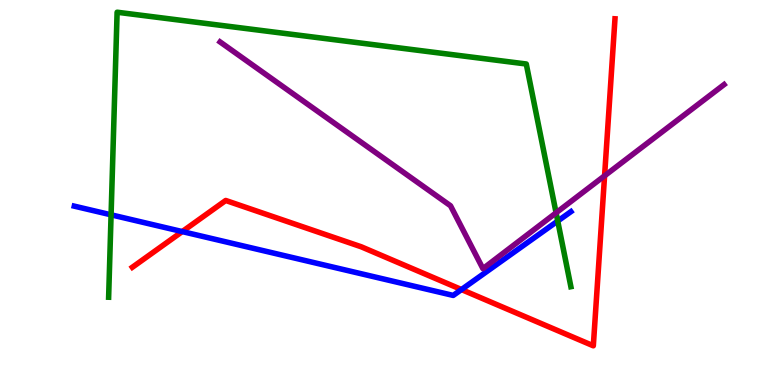[{'lines': ['blue', 'red'], 'intersections': [{'x': 2.35, 'y': 3.98}, {'x': 5.95, 'y': 2.48}]}, {'lines': ['green', 'red'], 'intersections': []}, {'lines': ['purple', 'red'], 'intersections': [{'x': 7.8, 'y': 5.43}]}, {'lines': ['blue', 'green'], 'intersections': [{'x': 1.43, 'y': 4.42}, {'x': 7.2, 'y': 4.26}]}, {'lines': ['blue', 'purple'], 'intersections': []}, {'lines': ['green', 'purple'], 'intersections': [{'x': 7.18, 'y': 4.47}]}]